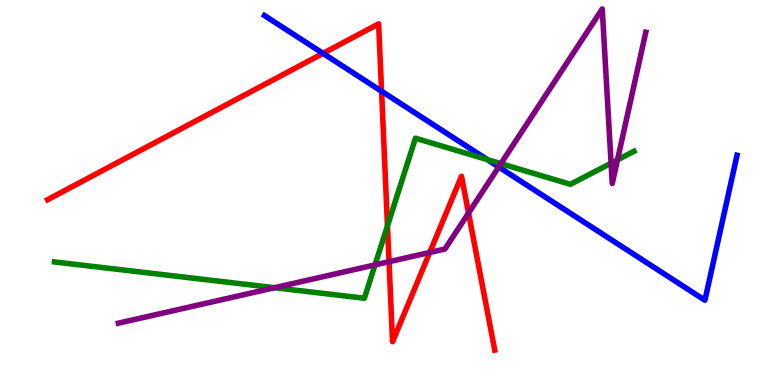[{'lines': ['blue', 'red'], 'intersections': [{'x': 4.17, 'y': 8.61}, {'x': 4.92, 'y': 7.63}]}, {'lines': ['green', 'red'], 'intersections': [{'x': 5.0, 'y': 4.13}]}, {'lines': ['purple', 'red'], 'intersections': [{'x': 5.02, 'y': 3.2}, {'x': 5.55, 'y': 3.44}, {'x': 6.05, 'y': 4.47}]}, {'lines': ['blue', 'green'], 'intersections': [{'x': 6.29, 'y': 5.85}]}, {'lines': ['blue', 'purple'], 'intersections': [{'x': 6.44, 'y': 5.66}]}, {'lines': ['green', 'purple'], 'intersections': [{'x': 3.54, 'y': 2.53}, {'x': 4.84, 'y': 3.12}, {'x': 6.46, 'y': 5.75}, {'x': 7.88, 'y': 5.76}, {'x': 7.97, 'y': 5.85}]}]